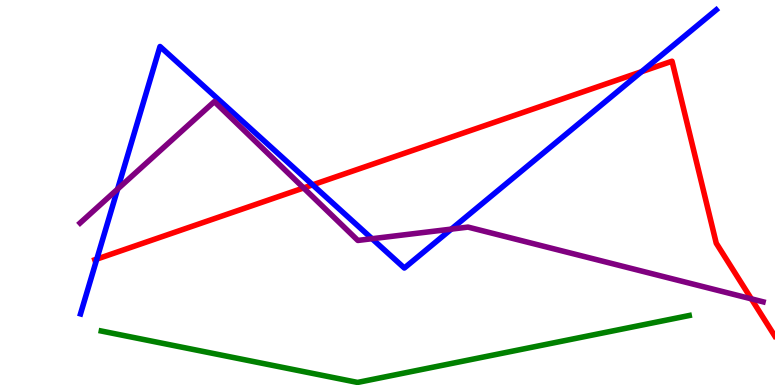[{'lines': ['blue', 'red'], 'intersections': [{'x': 1.25, 'y': 3.27}, {'x': 4.03, 'y': 5.2}, {'x': 8.28, 'y': 8.14}]}, {'lines': ['green', 'red'], 'intersections': []}, {'lines': ['purple', 'red'], 'intersections': [{'x': 3.92, 'y': 5.12}, {'x': 9.69, 'y': 2.24}]}, {'lines': ['blue', 'green'], 'intersections': []}, {'lines': ['blue', 'purple'], 'intersections': [{'x': 1.52, 'y': 5.09}, {'x': 4.8, 'y': 3.8}, {'x': 5.82, 'y': 4.05}]}, {'lines': ['green', 'purple'], 'intersections': []}]